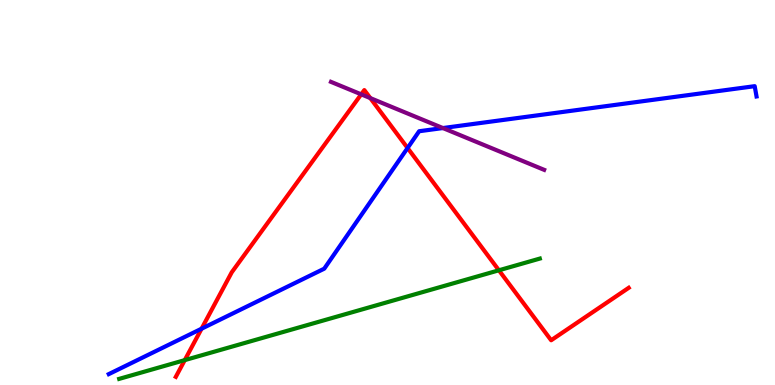[{'lines': ['blue', 'red'], 'intersections': [{'x': 2.6, 'y': 1.46}, {'x': 5.26, 'y': 6.16}]}, {'lines': ['green', 'red'], 'intersections': [{'x': 2.38, 'y': 0.646}, {'x': 6.44, 'y': 2.98}]}, {'lines': ['purple', 'red'], 'intersections': [{'x': 4.66, 'y': 7.55}, {'x': 4.78, 'y': 7.45}]}, {'lines': ['blue', 'green'], 'intersections': []}, {'lines': ['blue', 'purple'], 'intersections': [{'x': 5.71, 'y': 6.67}]}, {'lines': ['green', 'purple'], 'intersections': []}]